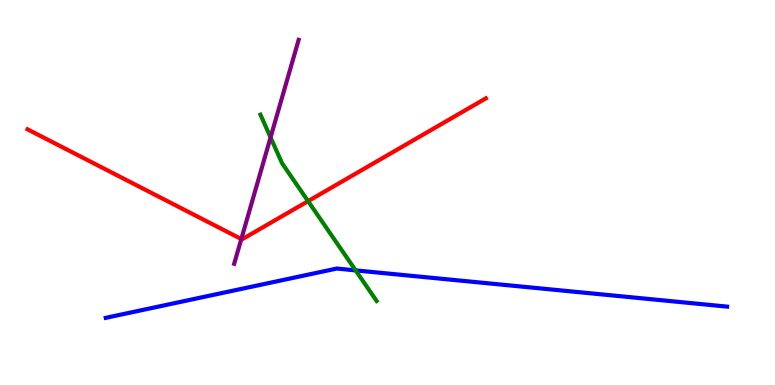[{'lines': ['blue', 'red'], 'intersections': []}, {'lines': ['green', 'red'], 'intersections': [{'x': 3.98, 'y': 4.78}]}, {'lines': ['purple', 'red'], 'intersections': [{'x': 3.11, 'y': 3.79}]}, {'lines': ['blue', 'green'], 'intersections': [{'x': 4.59, 'y': 2.98}]}, {'lines': ['blue', 'purple'], 'intersections': []}, {'lines': ['green', 'purple'], 'intersections': [{'x': 3.49, 'y': 6.43}]}]